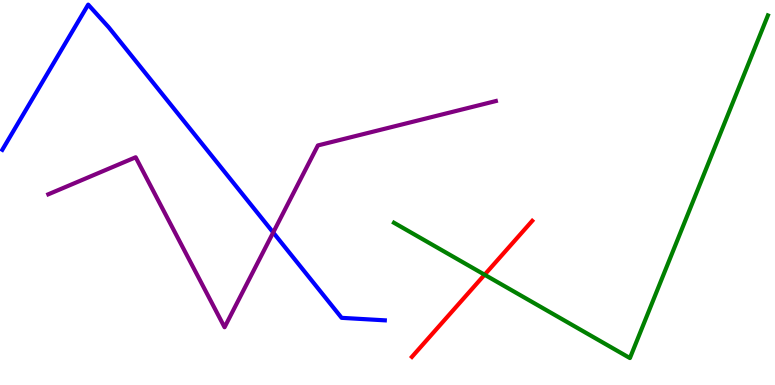[{'lines': ['blue', 'red'], 'intersections': []}, {'lines': ['green', 'red'], 'intersections': [{'x': 6.25, 'y': 2.86}]}, {'lines': ['purple', 'red'], 'intersections': []}, {'lines': ['blue', 'green'], 'intersections': []}, {'lines': ['blue', 'purple'], 'intersections': [{'x': 3.53, 'y': 3.96}]}, {'lines': ['green', 'purple'], 'intersections': []}]